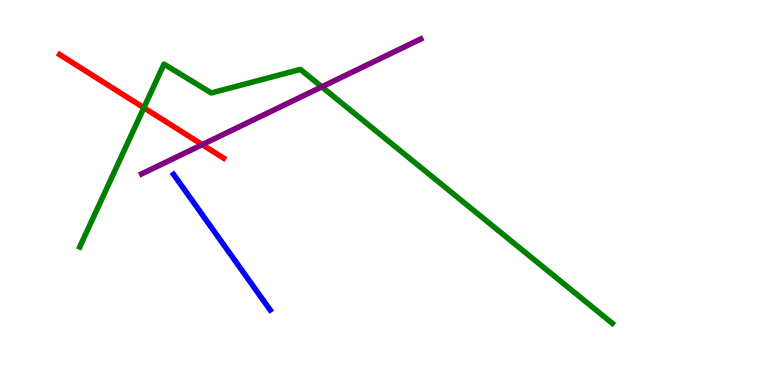[{'lines': ['blue', 'red'], 'intersections': []}, {'lines': ['green', 'red'], 'intersections': [{'x': 1.86, 'y': 7.2}]}, {'lines': ['purple', 'red'], 'intersections': [{'x': 2.61, 'y': 6.24}]}, {'lines': ['blue', 'green'], 'intersections': []}, {'lines': ['blue', 'purple'], 'intersections': []}, {'lines': ['green', 'purple'], 'intersections': [{'x': 4.15, 'y': 7.74}]}]